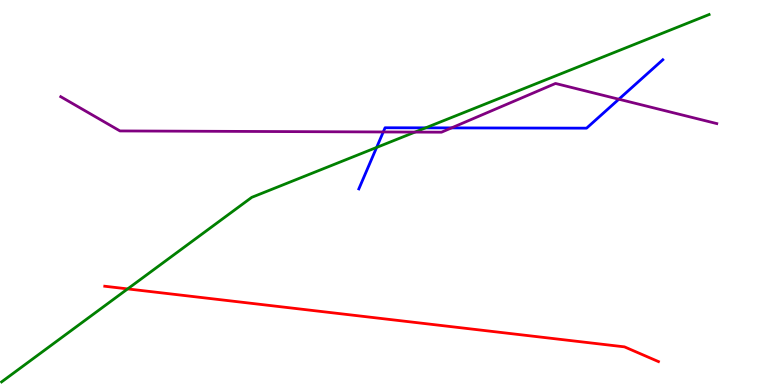[{'lines': ['blue', 'red'], 'intersections': []}, {'lines': ['green', 'red'], 'intersections': [{'x': 1.65, 'y': 2.5}]}, {'lines': ['purple', 'red'], 'intersections': []}, {'lines': ['blue', 'green'], 'intersections': [{'x': 4.86, 'y': 6.17}, {'x': 5.49, 'y': 6.68}]}, {'lines': ['blue', 'purple'], 'intersections': [{'x': 4.95, 'y': 6.57}, {'x': 5.83, 'y': 6.68}, {'x': 7.99, 'y': 7.42}]}, {'lines': ['green', 'purple'], 'intersections': [{'x': 5.35, 'y': 6.57}]}]